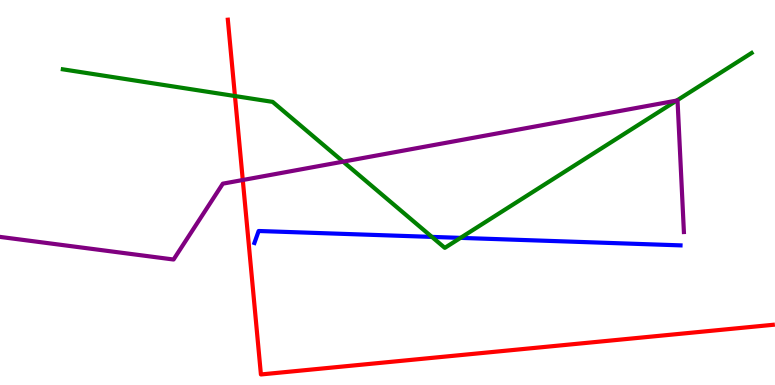[{'lines': ['blue', 'red'], 'intersections': []}, {'lines': ['green', 'red'], 'intersections': [{'x': 3.03, 'y': 7.51}]}, {'lines': ['purple', 'red'], 'intersections': [{'x': 3.13, 'y': 5.32}]}, {'lines': ['blue', 'green'], 'intersections': [{'x': 5.57, 'y': 3.85}, {'x': 5.94, 'y': 3.82}]}, {'lines': ['blue', 'purple'], 'intersections': []}, {'lines': ['green', 'purple'], 'intersections': [{'x': 4.43, 'y': 5.8}, {'x': 8.73, 'y': 7.39}]}]